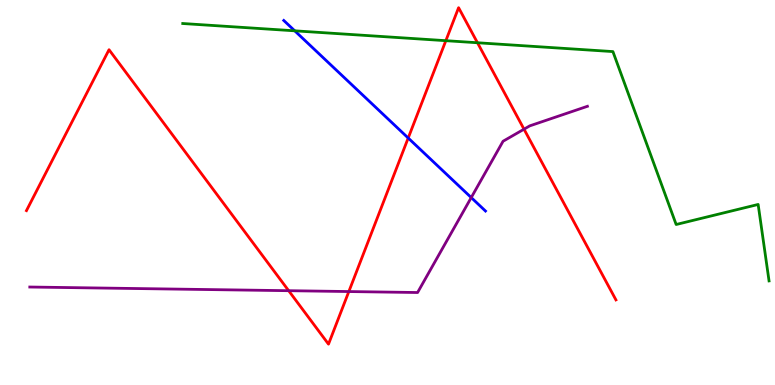[{'lines': ['blue', 'red'], 'intersections': [{'x': 5.27, 'y': 6.42}]}, {'lines': ['green', 'red'], 'intersections': [{'x': 5.75, 'y': 8.94}, {'x': 6.16, 'y': 8.89}]}, {'lines': ['purple', 'red'], 'intersections': [{'x': 3.72, 'y': 2.45}, {'x': 4.5, 'y': 2.43}, {'x': 6.76, 'y': 6.64}]}, {'lines': ['blue', 'green'], 'intersections': [{'x': 3.8, 'y': 9.2}]}, {'lines': ['blue', 'purple'], 'intersections': [{'x': 6.08, 'y': 4.87}]}, {'lines': ['green', 'purple'], 'intersections': []}]